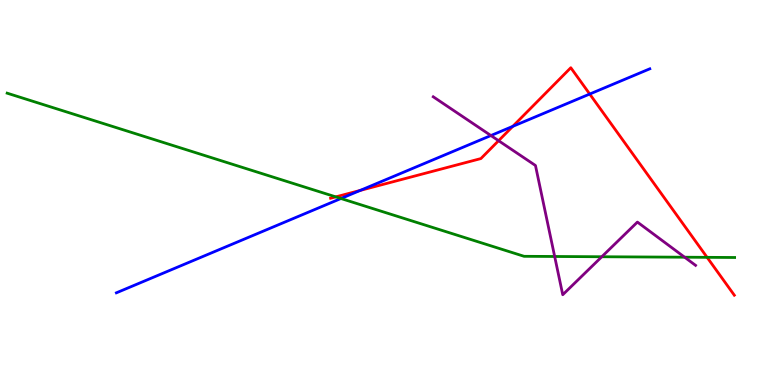[{'lines': ['blue', 'red'], 'intersections': [{'x': 4.65, 'y': 5.05}, {'x': 6.62, 'y': 6.72}, {'x': 7.61, 'y': 7.56}]}, {'lines': ['green', 'red'], 'intersections': [{'x': 4.33, 'y': 4.89}, {'x': 9.12, 'y': 3.32}]}, {'lines': ['purple', 'red'], 'intersections': [{'x': 6.43, 'y': 6.35}]}, {'lines': ['blue', 'green'], 'intersections': [{'x': 4.4, 'y': 4.84}]}, {'lines': ['blue', 'purple'], 'intersections': [{'x': 6.33, 'y': 6.48}]}, {'lines': ['green', 'purple'], 'intersections': [{'x': 7.16, 'y': 3.34}, {'x': 7.77, 'y': 3.33}, {'x': 8.83, 'y': 3.32}]}]